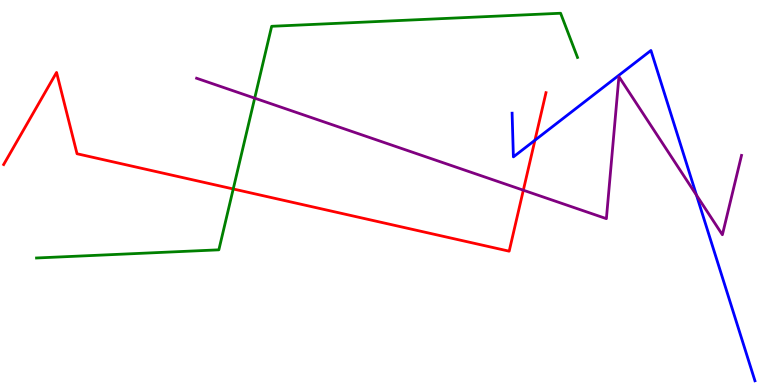[{'lines': ['blue', 'red'], 'intersections': [{'x': 6.9, 'y': 6.36}]}, {'lines': ['green', 'red'], 'intersections': [{'x': 3.01, 'y': 5.09}]}, {'lines': ['purple', 'red'], 'intersections': [{'x': 6.75, 'y': 5.06}]}, {'lines': ['blue', 'green'], 'intersections': []}, {'lines': ['blue', 'purple'], 'intersections': [{'x': 8.99, 'y': 4.93}]}, {'lines': ['green', 'purple'], 'intersections': [{'x': 3.29, 'y': 7.45}]}]